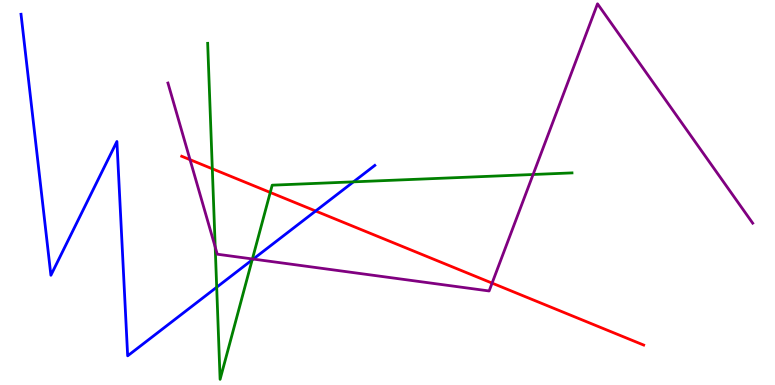[{'lines': ['blue', 'red'], 'intersections': [{'x': 4.07, 'y': 4.52}]}, {'lines': ['green', 'red'], 'intersections': [{'x': 2.74, 'y': 5.62}, {'x': 3.49, 'y': 5.0}]}, {'lines': ['purple', 'red'], 'intersections': [{'x': 2.45, 'y': 5.85}, {'x': 6.35, 'y': 2.65}]}, {'lines': ['blue', 'green'], 'intersections': [{'x': 2.8, 'y': 2.54}, {'x': 3.25, 'y': 3.25}, {'x': 4.56, 'y': 5.28}]}, {'lines': ['blue', 'purple'], 'intersections': [{'x': 3.27, 'y': 3.27}]}, {'lines': ['green', 'purple'], 'intersections': [{'x': 2.78, 'y': 3.58}, {'x': 3.26, 'y': 3.27}, {'x': 6.88, 'y': 5.47}]}]